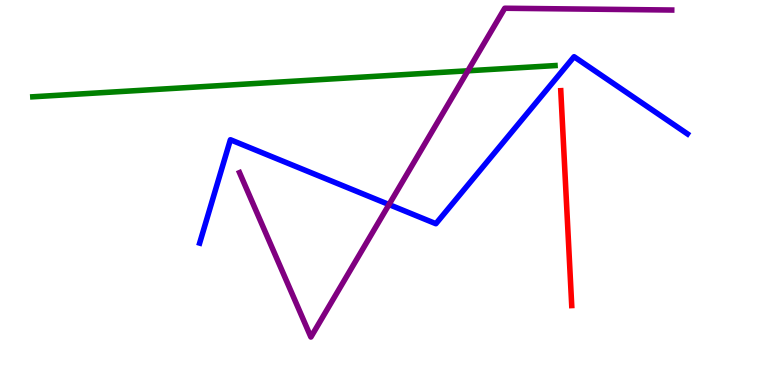[{'lines': ['blue', 'red'], 'intersections': []}, {'lines': ['green', 'red'], 'intersections': []}, {'lines': ['purple', 'red'], 'intersections': []}, {'lines': ['blue', 'green'], 'intersections': []}, {'lines': ['blue', 'purple'], 'intersections': [{'x': 5.02, 'y': 4.69}]}, {'lines': ['green', 'purple'], 'intersections': [{'x': 6.04, 'y': 8.16}]}]